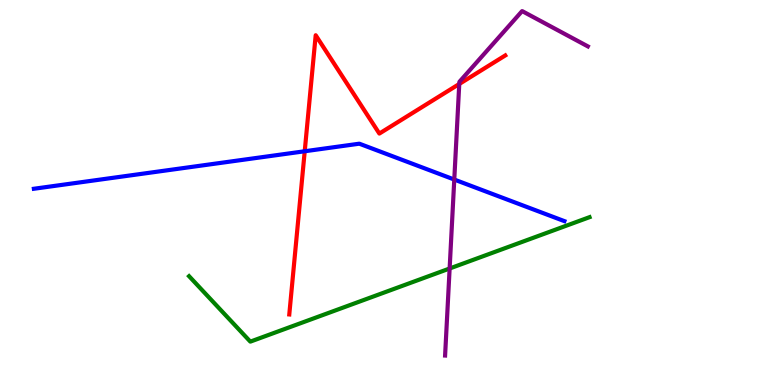[{'lines': ['blue', 'red'], 'intersections': [{'x': 3.93, 'y': 6.07}]}, {'lines': ['green', 'red'], 'intersections': []}, {'lines': ['purple', 'red'], 'intersections': [{'x': 5.93, 'y': 7.82}]}, {'lines': ['blue', 'green'], 'intersections': []}, {'lines': ['blue', 'purple'], 'intersections': [{'x': 5.86, 'y': 5.34}]}, {'lines': ['green', 'purple'], 'intersections': [{'x': 5.8, 'y': 3.03}]}]